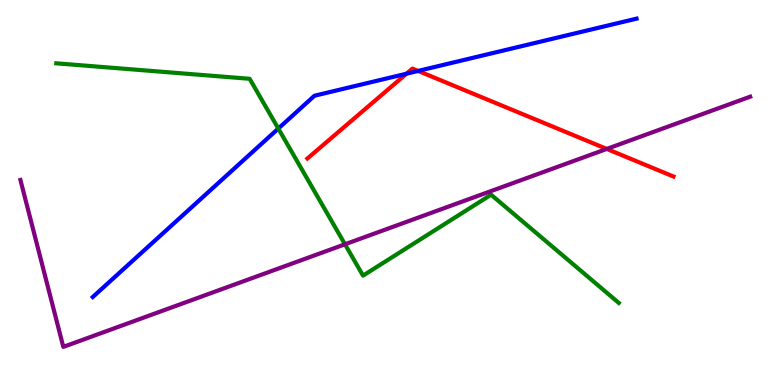[{'lines': ['blue', 'red'], 'intersections': [{'x': 5.24, 'y': 8.09}, {'x': 5.39, 'y': 8.16}]}, {'lines': ['green', 'red'], 'intersections': []}, {'lines': ['purple', 'red'], 'intersections': [{'x': 7.83, 'y': 6.13}]}, {'lines': ['blue', 'green'], 'intersections': [{'x': 3.59, 'y': 6.66}]}, {'lines': ['blue', 'purple'], 'intersections': []}, {'lines': ['green', 'purple'], 'intersections': [{'x': 4.45, 'y': 3.66}]}]